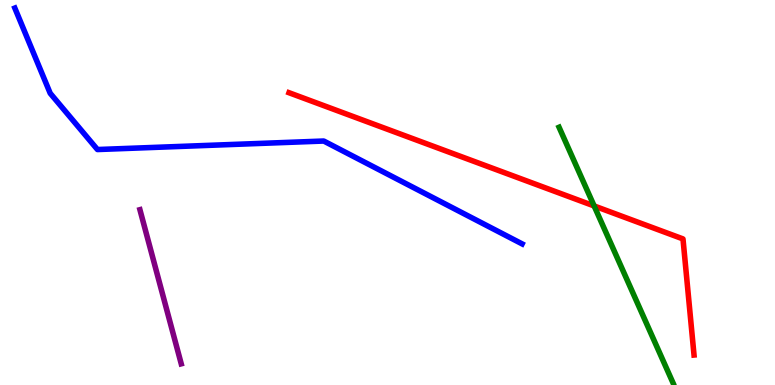[{'lines': ['blue', 'red'], 'intersections': []}, {'lines': ['green', 'red'], 'intersections': [{'x': 7.67, 'y': 4.65}]}, {'lines': ['purple', 'red'], 'intersections': []}, {'lines': ['blue', 'green'], 'intersections': []}, {'lines': ['blue', 'purple'], 'intersections': []}, {'lines': ['green', 'purple'], 'intersections': []}]